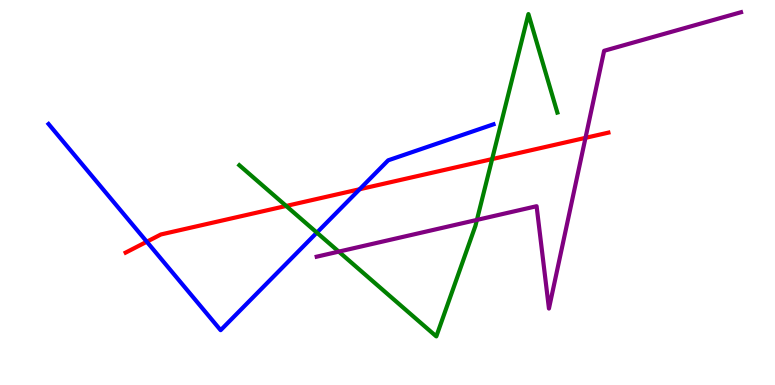[{'lines': ['blue', 'red'], 'intersections': [{'x': 1.89, 'y': 3.72}, {'x': 4.64, 'y': 5.08}]}, {'lines': ['green', 'red'], 'intersections': [{'x': 3.69, 'y': 4.65}, {'x': 6.35, 'y': 5.87}]}, {'lines': ['purple', 'red'], 'intersections': [{'x': 7.55, 'y': 6.42}]}, {'lines': ['blue', 'green'], 'intersections': [{'x': 4.09, 'y': 3.96}]}, {'lines': ['blue', 'purple'], 'intersections': []}, {'lines': ['green', 'purple'], 'intersections': [{'x': 4.37, 'y': 3.46}, {'x': 6.15, 'y': 4.29}]}]